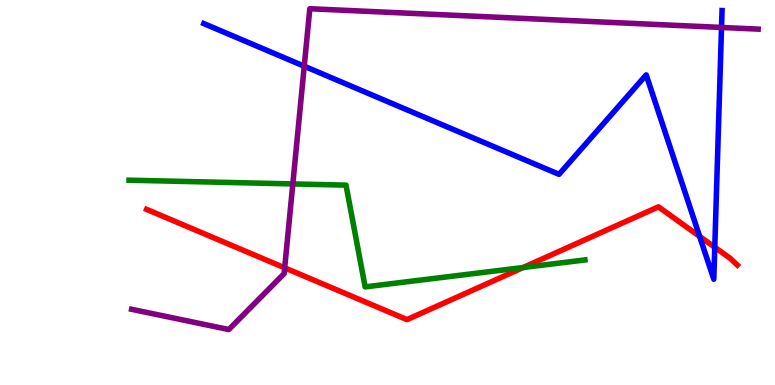[{'lines': ['blue', 'red'], 'intersections': [{'x': 9.03, 'y': 3.86}, {'x': 9.22, 'y': 3.58}]}, {'lines': ['green', 'red'], 'intersections': [{'x': 6.75, 'y': 3.05}]}, {'lines': ['purple', 'red'], 'intersections': [{'x': 3.67, 'y': 3.04}]}, {'lines': ['blue', 'green'], 'intersections': []}, {'lines': ['blue', 'purple'], 'intersections': [{'x': 3.93, 'y': 8.28}, {'x': 9.31, 'y': 9.29}]}, {'lines': ['green', 'purple'], 'intersections': [{'x': 3.78, 'y': 5.22}]}]